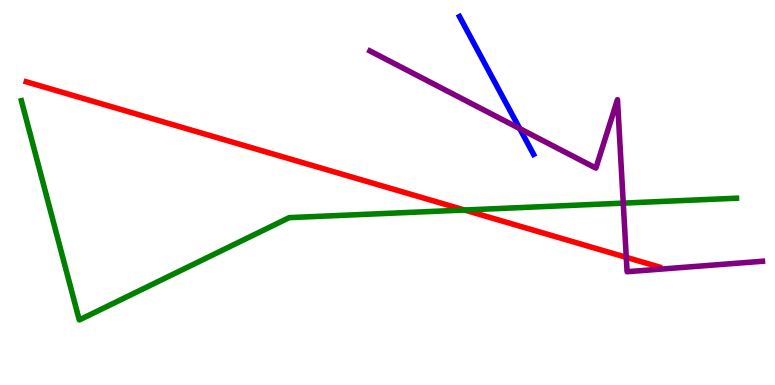[{'lines': ['blue', 'red'], 'intersections': []}, {'lines': ['green', 'red'], 'intersections': [{'x': 5.99, 'y': 4.54}]}, {'lines': ['purple', 'red'], 'intersections': [{'x': 8.08, 'y': 3.32}]}, {'lines': ['blue', 'green'], 'intersections': []}, {'lines': ['blue', 'purple'], 'intersections': [{'x': 6.71, 'y': 6.66}]}, {'lines': ['green', 'purple'], 'intersections': [{'x': 8.04, 'y': 4.72}]}]